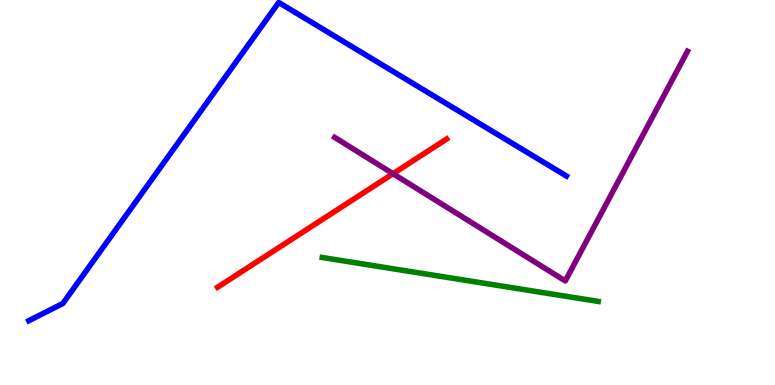[{'lines': ['blue', 'red'], 'intersections': []}, {'lines': ['green', 'red'], 'intersections': []}, {'lines': ['purple', 'red'], 'intersections': [{'x': 5.07, 'y': 5.49}]}, {'lines': ['blue', 'green'], 'intersections': []}, {'lines': ['blue', 'purple'], 'intersections': []}, {'lines': ['green', 'purple'], 'intersections': []}]